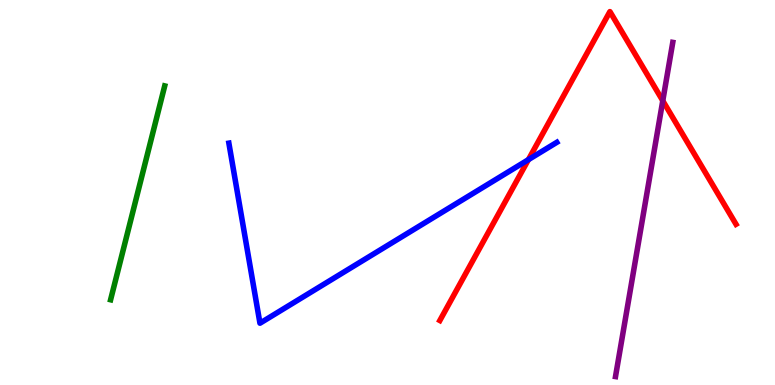[{'lines': ['blue', 'red'], 'intersections': [{'x': 6.82, 'y': 5.85}]}, {'lines': ['green', 'red'], 'intersections': []}, {'lines': ['purple', 'red'], 'intersections': [{'x': 8.55, 'y': 7.38}]}, {'lines': ['blue', 'green'], 'intersections': []}, {'lines': ['blue', 'purple'], 'intersections': []}, {'lines': ['green', 'purple'], 'intersections': []}]